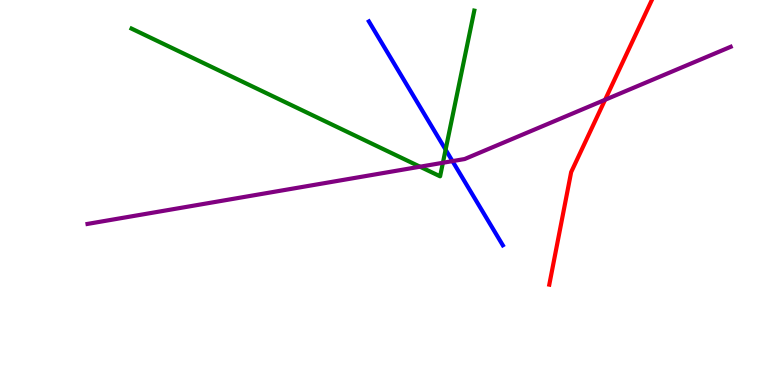[{'lines': ['blue', 'red'], 'intersections': []}, {'lines': ['green', 'red'], 'intersections': []}, {'lines': ['purple', 'red'], 'intersections': [{'x': 7.81, 'y': 7.41}]}, {'lines': ['blue', 'green'], 'intersections': [{'x': 5.75, 'y': 6.11}]}, {'lines': ['blue', 'purple'], 'intersections': [{'x': 5.84, 'y': 5.81}]}, {'lines': ['green', 'purple'], 'intersections': [{'x': 5.42, 'y': 5.67}, {'x': 5.71, 'y': 5.77}]}]